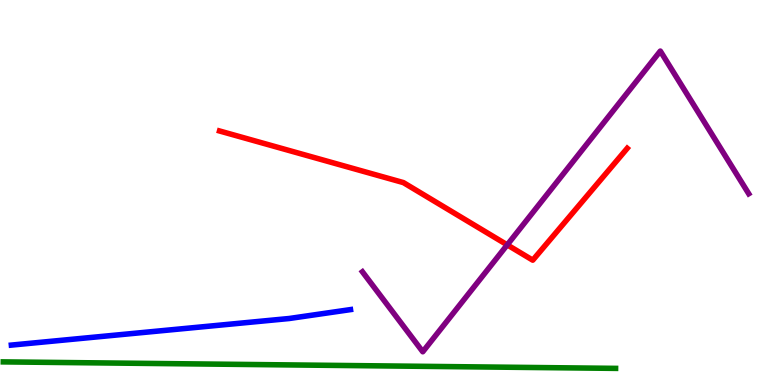[{'lines': ['blue', 'red'], 'intersections': []}, {'lines': ['green', 'red'], 'intersections': []}, {'lines': ['purple', 'red'], 'intersections': [{'x': 6.54, 'y': 3.64}]}, {'lines': ['blue', 'green'], 'intersections': []}, {'lines': ['blue', 'purple'], 'intersections': []}, {'lines': ['green', 'purple'], 'intersections': []}]